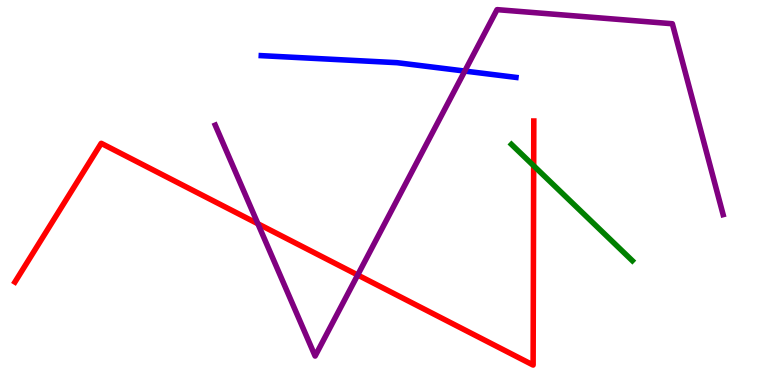[{'lines': ['blue', 'red'], 'intersections': []}, {'lines': ['green', 'red'], 'intersections': [{'x': 6.89, 'y': 5.69}]}, {'lines': ['purple', 'red'], 'intersections': [{'x': 3.33, 'y': 4.19}, {'x': 4.62, 'y': 2.86}]}, {'lines': ['blue', 'green'], 'intersections': []}, {'lines': ['blue', 'purple'], 'intersections': [{'x': 6.0, 'y': 8.15}]}, {'lines': ['green', 'purple'], 'intersections': []}]